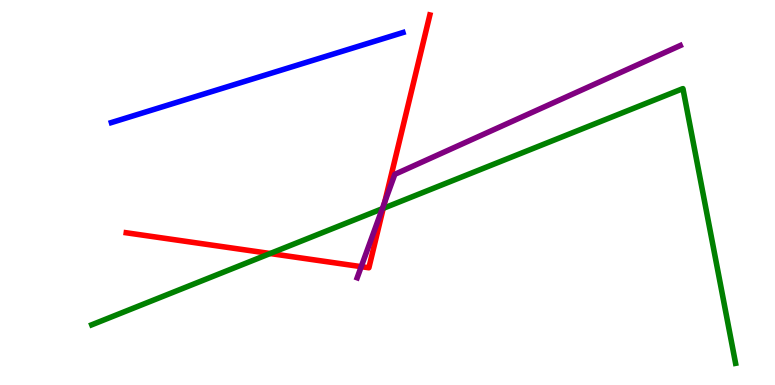[{'lines': ['blue', 'red'], 'intersections': []}, {'lines': ['green', 'red'], 'intersections': [{'x': 3.49, 'y': 3.42}, {'x': 4.94, 'y': 4.59}]}, {'lines': ['purple', 'red'], 'intersections': [{'x': 4.66, 'y': 3.07}, {'x': 4.96, 'y': 4.75}]}, {'lines': ['blue', 'green'], 'intersections': []}, {'lines': ['blue', 'purple'], 'intersections': []}, {'lines': ['green', 'purple'], 'intersections': [{'x': 4.93, 'y': 4.58}]}]